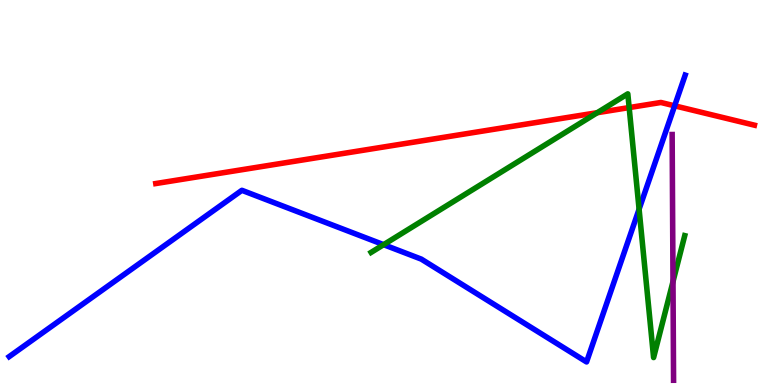[{'lines': ['blue', 'red'], 'intersections': [{'x': 8.71, 'y': 7.25}]}, {'lines': ['green', 'red'], 'intersections': [{'x': 7.71, 'y': 7.07}, {'x': 8.12, 'y': 7.21}]}, {'lines': ['purple', 'red'], 'intersections': []}, {'lines': ['blue', 'green'], 'intersections': [{'x': 4.95, 'y': 3.65}, {'x': 8.25, 'y': 4.57}]}, {'lines': ['blue', 'purple'], 'intersections': []}, {'lines': ['green', 'purple'], 'intersections': [{'x': 8.68, 'y': 2.69}]}]